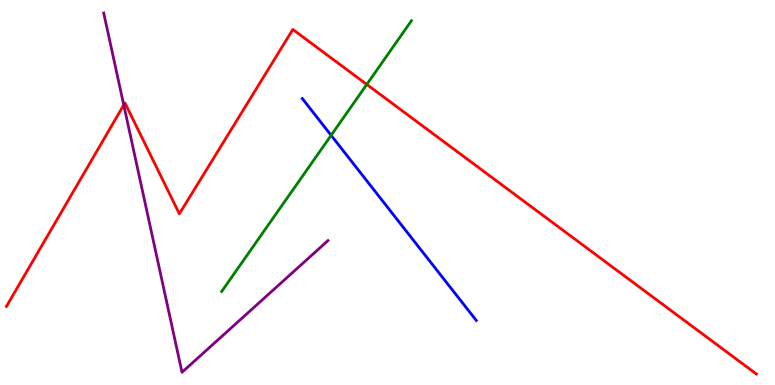[{'lines': ['blue', 'red'], 'intersections': []}, {'lines': ['green', 'red'], 'intersections': [{'x': 4.73, 'y': 7.81}]}, {'lines': ['purple', 'red'], 'intersections': [{'x': 1.6, 'y': 7.27}]}, {'lines': ['blue', 'green'], 'intersections': [{'x': 4.27, 'y': 6.49}]}, {'lines': ['blue', 'purple'], 'intersections': []}, {'lines': ['green', 'purple'], 'intersections': []}]